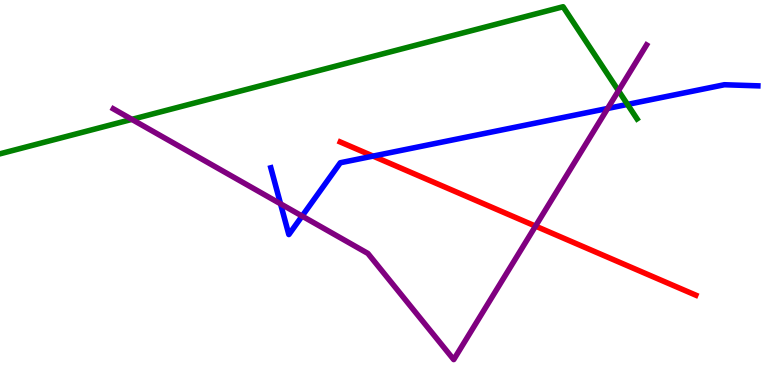[{'lines': ['blue', 'red'], 'intersections': [{'x': 4.81, 'y': 5.95}]}, {'lines': ['green', 'red'], 'intersections': []}, {'lines': ['purple', 'red'], 'intersections': [{'x': 6.91, 'y': 4.13}]}, {'lines': ['blue', 'green'], 'intersections': [{'x': 8.1, 'y': 7.29}]}, {'lines': ['blue', 'purple'], 'intersections': [{'x': 3.62, 'y': 4.71}, {'x': 3.9, 'y': 4.39}, {'x': 7.84, 'y': 7.18}]}, {'lines': ['green', 'purple'], 'intersections': [{'x': 1.7, 'y': 6.9}, {'x': 7.98, 'y': 7.64}]}]